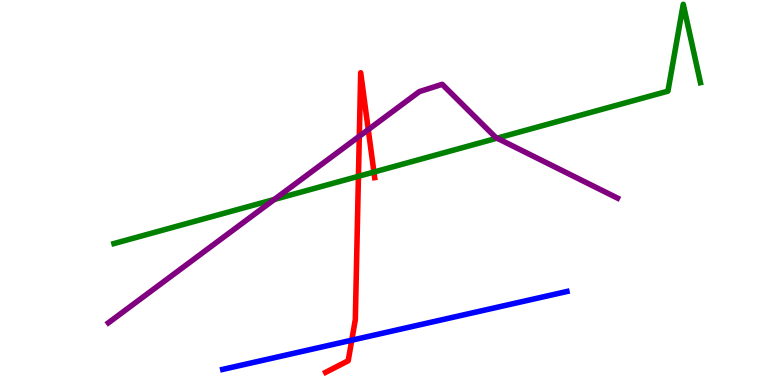[{'lines': ['blue', 'red'], 'intersections': [{'x': 4.54, 'y': 1.16}]}, {'lines': ['green', 'red'], 'intersections': [{'x': 4.63, 'y': 5.42}, {'x': 4.82, 'y': 5.53}]}, {'lines': ['purple', 'red'], 'intersections': [{'x': 4.64, 'y': 6.46}, {'x': 4.75, 'y': 6.63}]}, {'lines': ['blue', 'green'], 'intersections': []}, {'lines': ['blue', 'purple'], 'intersections': []}, {'lines': ['green', 'purple'], 'intersections': [{'x': 3.54, 'y': 4.82}, {'x': 6.41, 'y': 6.41}]}]